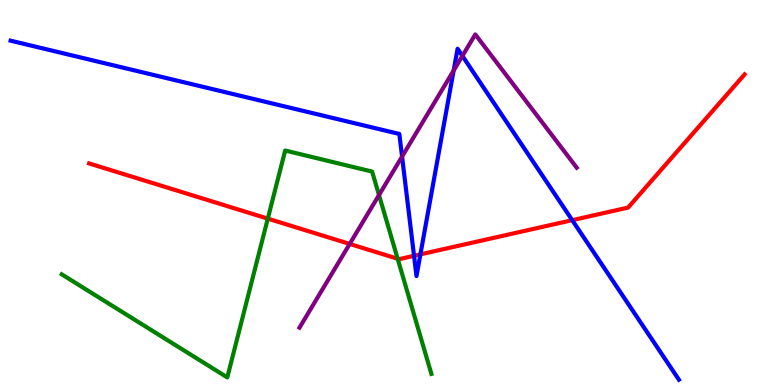[{'lines': ['blue', 'red'], 'intersections': [{'x': 5.34, 'y': 3.36}, {'x': 5.42, 'y': 3.39}, {'x': 7.38, 'y': 4.28}]}, {'lines': ['green', 'red'], 'intersections': [{'x': 3.46, 'y': 4.32}, {'x': 5.13, 'y': 3.28}]}, {'lines': ['purple', 'red'], 'intersections': [{'x': 4.51, 'y': 3.66}]}, {'lines': ['blue', 'green'], 'intersections': []}, {'lines': ['blue', 'purple'], 'intersections': [{'x': 5.19, 'y': 5.93}, {'x': 5.85, 'y': 8.17}, {'x': 5.97, 'y': 8.55}]}, {'lines': ['green', 'purple'], 'intersections': [{'x': 4.89, 'y': 4.93}]}]